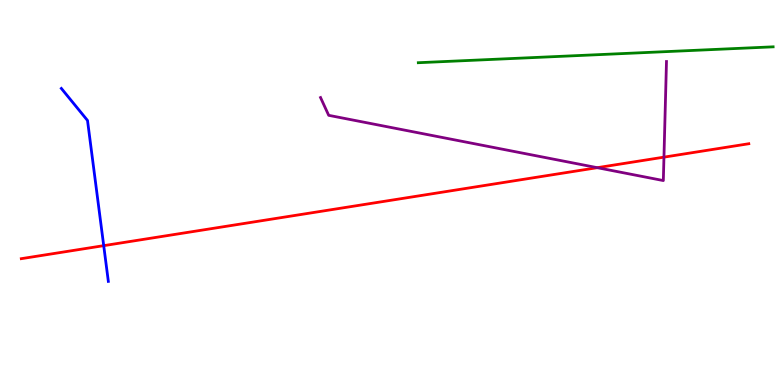[{'lines': ['blue', 'red'], 'intersections': [{'x': 1.34, 'y': 3.62}]}, {'lines': ['green', 'red'], 'intersections': []}, {'lines': ['purple', 'red'], 'intersections': [{'x': 7.71, 'y': 5.64}, {'x': 8.57, 'y': 5.92}]}, {'lines': ['blue', 'green'], 'intersections': []}, {'lines': ['blue', 'purple'], 'intersections': []}, {'lines': ['green', 'purple'], 'intersections': []}]